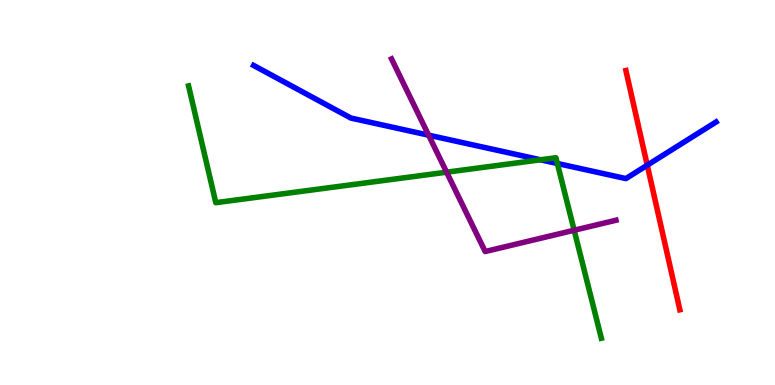[{'lines': ['blue', 'red'], 'intersections': [{'x': 8.35, 'y': 5.71}]}, {'lines': ['green', 'red'], 'intersections': []}, {'lines': ['purple', 'red'], 'intersections': []}, {'lines': ['blue', 'green'], 'intersections': [{'x': 6.97, 'y': 5.85}, {'x': 7.19, 'y': 5.75}]}, {'lines': ['blue', 'purple'], 'intersections': [{'x': 5.53, 'y': 6.49}]}, {'lines': ['green', 'purple'], 'intersections': [{'x': 5.76, 'y': 5.53}, {'x': 7.41, 'y': 4.02}]}]